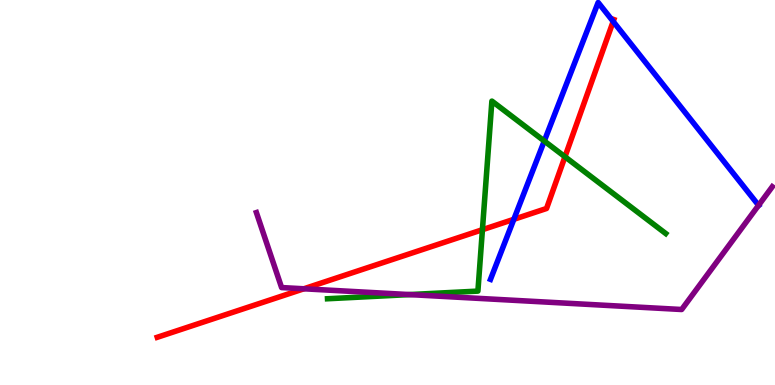[{'lines': ['blue', 'red'], 'intersections': [{'x': 6.63, 'y': 4.3}, {'x': 7.91, 'y': 9.44}]}, {'lines': ['green', 'red'], 'intersections': [{'x': 6.22, 'y': 4.03}, {'x': 7.29, 'y': 5.93}]}, {'lines': ['purple', 'red'], 'intersections': [{'x': 3.92, 'y': 2.5}]}, {'lines': ['blue', 'green'], 'intersections': [{'x': 7.02, 'y': 6.34}]}, {'lines': ['blue', 'purple'], 'intersections': [{'x': 9.79, 'y': 4.67}]}, {'lines': ['green', 'purple'], 'intersections': [{'x': 5.28, 'y': 2.35}]}]